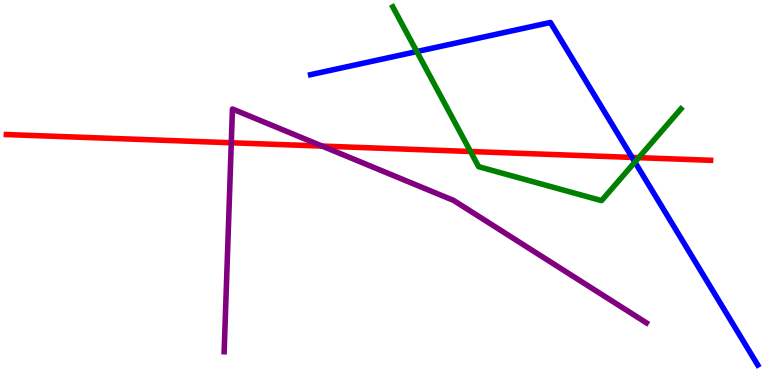[{'lines': ['blue', 'red'], 'intersections': [{'x': 8.16, 'y': 5.91}]}, {'lines': ['green', 'red'], 'intersections': [{'x': 6.07, 'y': 6.06}, {'x': 8.24, 'y': 5.9}]}, {'lines': ['purple', 'red'], 'intersections': [{'x': 2.98, 'y': 6.29}, {'x': 4.16, 'y': 6.21}]}, {'lines': ['blue', 'green'], 'intersections': [{'x': 5.38, 'y': 8.66}, {'x': 8.19, 'y': 5.79}]}, {'lines': ['blue', 'purple'], 'intersections': []}, {'lines': ['green', 'purple'], 'intersections': []}]